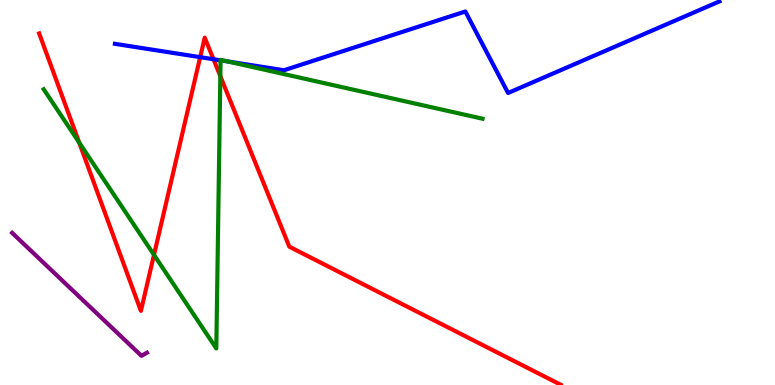[{'lines': ['blue', 'red'], 'intersections': [{'x': 2.58, 'y': 8.52}, {'x': 2.75, 'y': 8.46}]}, {'lines': ['green', 'red'], 'intersections': [{'x': 1.02, 'y': 6.3}, {'x': 1.99, 'y': 3.38}, {'x': 2.84, 'y': 8.02}]}, {'lines': ['purple', 'red'], 'intersections': []}, {'lines': ['blue', 'green'], 'intersections': [{'x': 2.85, 'y': 8.43}, {'x': 2.94, 'y': 8.4}]}, {'lines': ['blue', 'purple'], 'intersections': []}, {'lines': ['green', 'purple'], 'intersections': []}]